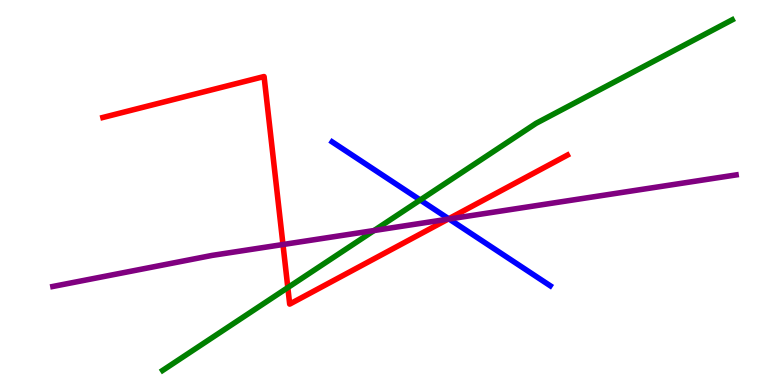[{'lines': ['blue', 'red'], 'intersections': [{'x': 5.79, 'y': 4.32}]}, {'lines': ['green', 'red'], 'intersections': [{'x': 3.71, 'y': 2.53}]}, {'lines': ['purple', 'red'], 'intersections': [{'x': 3.65, 'y': 3.65}, {'x': 5.78, 'y': 4.31}]}, {'lines': ['blue', 'green'], 'intersections': [{'x': 5.42, 'y': 4.81}]}, {'lines': ['blue', 'purple'], 'intersections': [{'x': 5.79, 'y': 4.31}]}, {'lines': ['green', 'purple'], 'intersections': [{'x': 4.83, 'y': 4.01}]}]